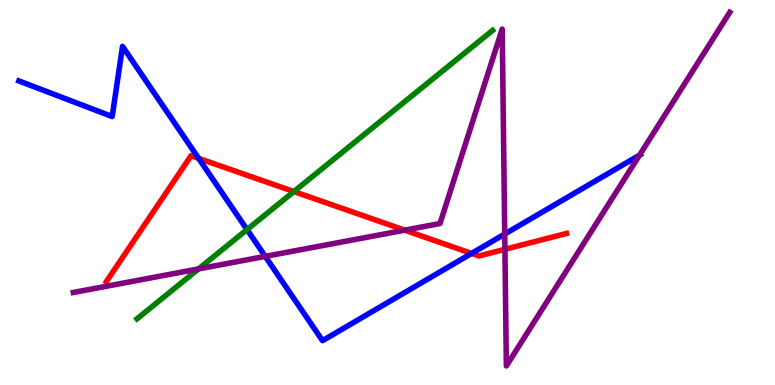[{'lines': ['blue', 'red'], 'intersections': [{'x': 2.56, 'y': 5.89}, {'x': 6.08, 'y': 3.42}]}, {'lines': ['green', 'red'], 'intersections': [{'x': 3.79, 'y': 5.02}]}, {'lines': ['purple', 'red'], 'intersections': [{'x': 5.22, 'y': 4.02}, {'x': 6.52, 'y': 3.52}]}, {'lines': ['blue', 'green'], 'intersections': [{'x': 3.19, 'y': 4.04}]}, {'lines': ['blue', 'purple'], 'intersections': [{'x': 3.42, 'y': 3.34}, {'x': 6.51, 'y': 3.92}, {'x': 8.25, 'y': 5.97}]}, {'lines': ['green', 'purple'], 'intersections': [{'x': 2.56, 'y': 3.01}]}]